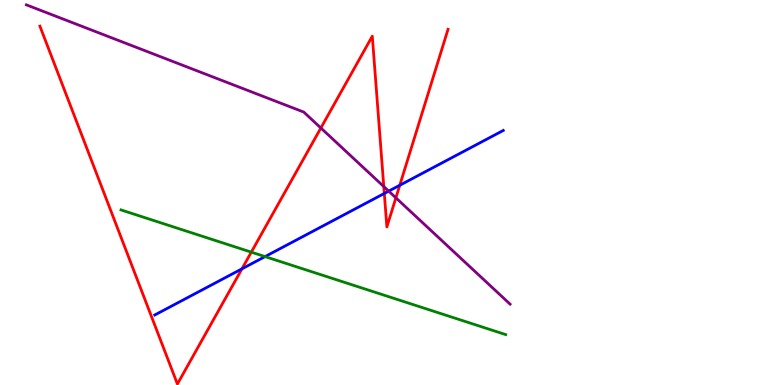[{'lines': ['blue', 'red'], 'intersections': [{'x': 3.12, 'y': 3.02}, {'x': 4.96, 'y': 4.98}, {'x': 5.16, 'y': 5.19}]}, {'lines': ['green', 'red'], 'intersections': [{'x': 3.24, 'y': 3.45}]}, {'lines': ['purple', 'red'], 'intersections': [{'x': 4.14, 'y': 6.68}, {'x': 4.95, 'y': 5.15}, {'x': 5.11, 'y': 4.86}]}, {'lines': ['blue', 'green'], 'intersections': [{'x': 3.42, 'y': 3.34}]}, {'lines': ['blue', 'purple'], 'intersections': [{'x': 5.02, 'y': 5.04}]}, {'lines': ['green', 'purple'], 'intersections': []}]